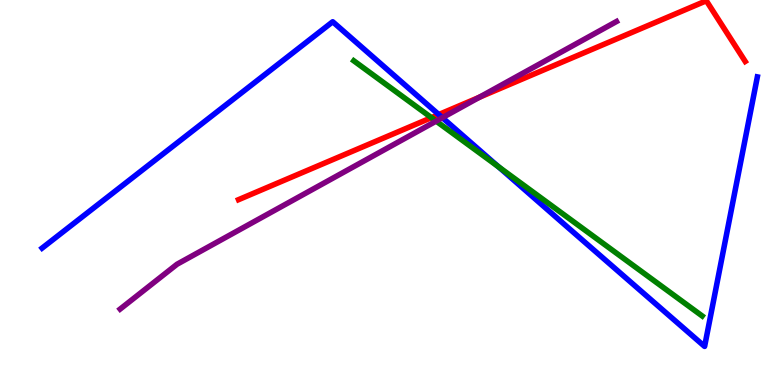[{'lines': ['blue', 'red'], 'intersections': [{'x': 5.66, 'y': 7.03}]}, {'lines': ['green', 'red'], 'intersections': [{'x': 5.57, 'y': 6.94}]}, {'lines': ['purple', 'red'], 'intersections': [{'x': 6.18, 'y': 7.47}]}, {'lines': ['blue', 'green'], 'intersections': [{'x': 6.43, 'y': 5.67}]}, {'lines': ['blue', 'purple'], 'intersections': [{'x': 5.71, 'y': 6.94}]}, {'lines': ['green', 'purple'], 'intersections': [{'x': 5.63, 'y': 6.85}]}]